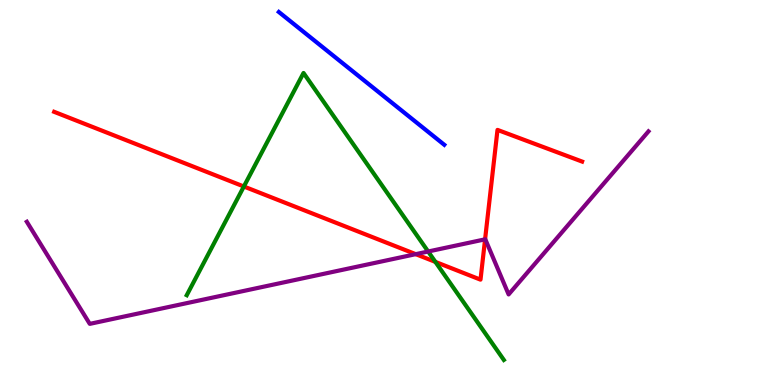[{'lines': ['blue', 'red'], 'intersections': []}, {'lines': ['green', 'red'], 'intersections': [{'x': 3.15, 'y': 5.16}, {'x': 5.62, 'y': 3.2}]}, {'lines': ['purple', 'red'], 'intersections': [{'x': 5.36, 'y': 3.4}, {'x': 6.26, 'y': 3.78}]}, {'lines': ['blue', 'green'], 'intersections': []}, {'lines': ['blue', 'purple'], 'intersections': []}, {'lines': ['green', 'purple'], 'intersections': [{'x': 5.52, 'y': 3.47}]}]